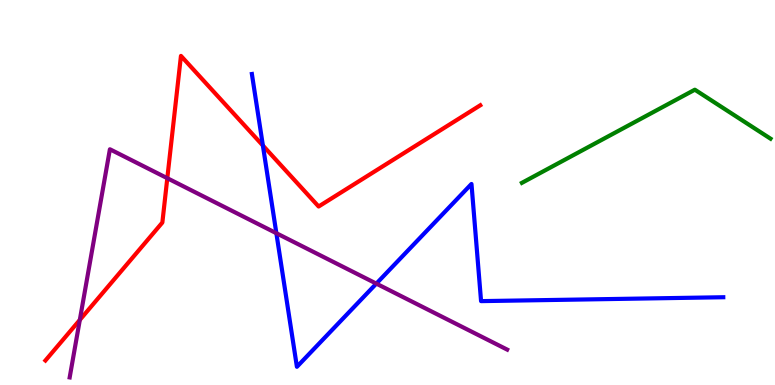[{'lines': ['blue', 'red'], 'intersections': [{'x': 3.39, 'y': 6.22}]}, {'lines': ['green', 'red'], 'intersections': []}, {'lines': ['purple', 'red'], 'intersections': [{'x': 1.03, 'y': 1.69}, {'x': 2.16, 'y': 5.37}]}, {'lines': ['blue', 'green'], 'intersections': []}, {'lines': ['blue', 'purple'], 'intersections': [{'x': 3.57, 'y': 3.94}, {'x': 4.86, 'y': 2.63}]}, {'lines': ['green', 'purple'], 'intersections': []}]